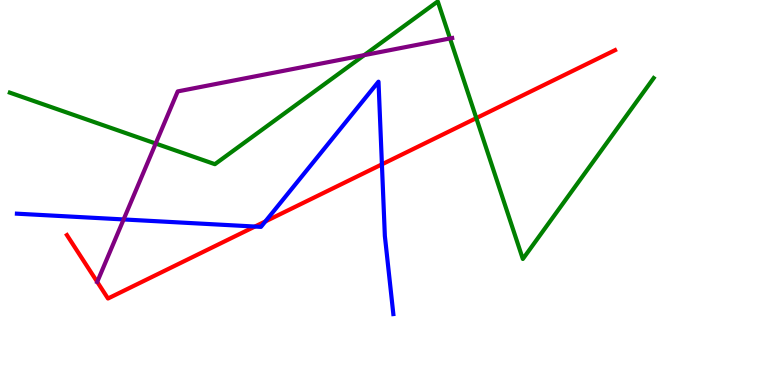[{'lines': ['blue', 'red'], 'intersections': [{'x': 3.29, 'y': 4.12}, {'x': 3.42, 'y': 4.25}, {'x': 4.93, 'y': 5.73}]}, {'lines': ['green', 'red'], 'intersections': [{'x': 6.15, 'y': 6.93}]}, {'lines': ['purple', 'red'], 'intersections': [{'x': 1.25, 'y': 2.68}]}, {'lines': ['blue', 'green'], 'intersections': []}, {'lines': ['blue', 'purple'], 'intersections': [{'x': 1.6, 'y': 4.3}]}, {'lines': ['green', 'purple'], 'intersections': [{'x': 2.01, 'y': 6.27}, {'x': 4.7, 'y': 8.57}, {'x': 5.81, 'y': 9.0}]}]